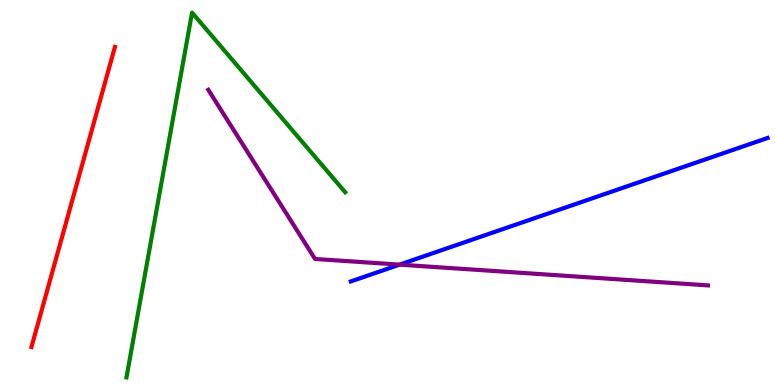[{'lines': ['blue', 'red'], 'intersections': []}, {'lines': ['green', 'red'], 'intersections': []}, {'lines': ['purple', 'red'], 'intersections': []}, {'lines': ['blue', 'green'], 'intersections': []}, {'lines': ['blue', 'purple'], 'intersections': [{'x': 5.16, 'y': 3.13}]}, {'lines': ['green', 'purple'], 'intersections': []}]